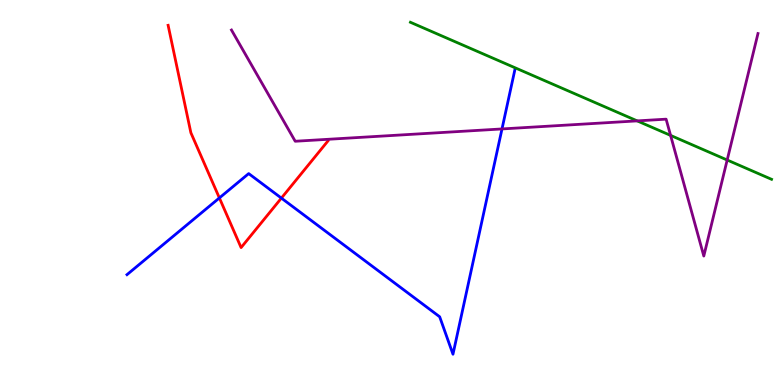[{'lines': ['blue', 'red'], 'intersections': [{'x': 2.83, 'y': 4.86}, {'x': 3.63, 'y': 4.85}]}, {'lines': ['green', 'red'], 'intersections': []}, {'lines': ['purple', 'red'], 'intersections': []}, {'lines': ['blue', 'green'], 'intersections': []}, {'lines': ['blue', 'purple'], 'intersections': [{'x': 6.48, 'y': 6.65}]}, {'lines': ['green', 'purple'], 'intersections': [{'x': 8.22, 'y': 6.86}, {'x': 8.65, 'y': 6.48}, {'x': 9.38, 'y': 5.84}]}]